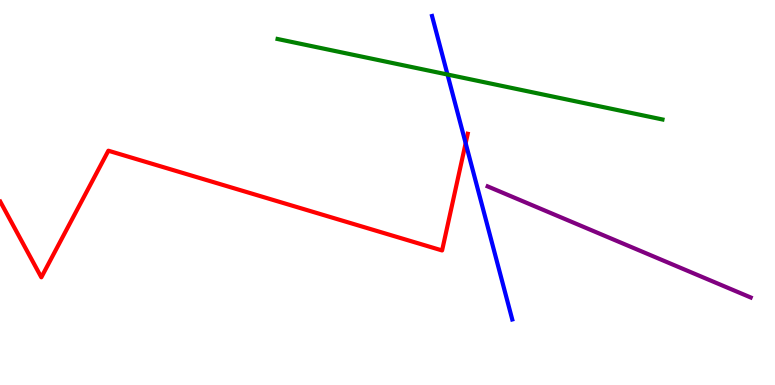[{'lines': ['blue', 'red'], 'intersections': [{'x': 6.01, 'y': 6.28}]}, {'lines': ['green', 'red'], 'intersections': []}, {'lines': ['purple', 'red'], 'intersections': []}, {'lines': ['blue', 'green'], 'intersections': [{'x': 5.77, 'y': 8.06}]}, {'lines': ['blue', 'purple'], 'intersections': []}, {'lines': ['green', 'purple'], 'intersections': []}]